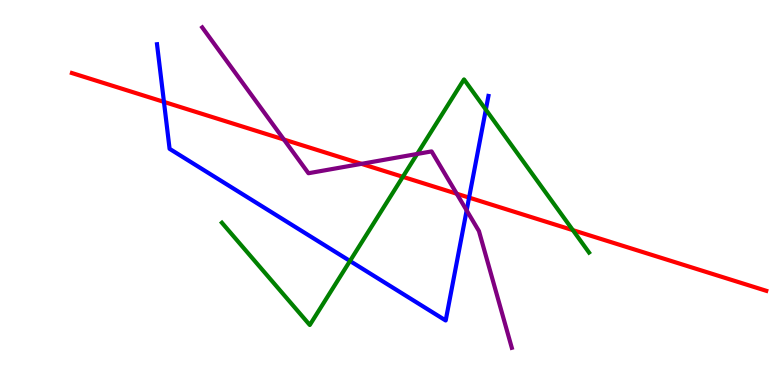[{'lines': ['blue', 'red'], 'intersections': [{'x': 2.12, 'y': 7.35}, {'x': 6.05, 'y': 4.87}]}, {'lines': ['green', 'red'], 'intersections': [{'x': 5.2, 'y': 5.41}, {'x': 7.39, 'y': 4.02}]}, {'lines': ['purple', 'red'], 'intersections': [{'x': 3.66, 'y': 6.38}, {'x': 4.66, 'y': 5.74}, {'x': 5.89, 'y': 4.97}]}, {'lines': ['blue', 'green'], 'intersections': [{'x': 4.52, 'y': 3.22}, {'x': 6.27, 'y': 7.15}]}, {'lines': ['blue', 'purple'], 'intersections': [{'x': 6.02, 'y': 4.53}]}, {'lines': ['green', 'purple'], 'intersections': [{'x': 5.38, 'y': 6.0}]}]